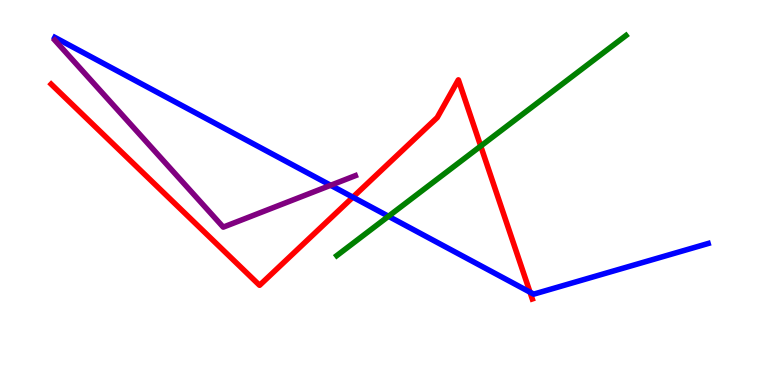[{'lines': ['blue', 'red'], 'intersections': [{'x': 4.55, 'y': 4.88}, {'x': 6.84, 'y': 2.41}]}, {'lines': ['green', 'red'], 'intersections': [{'x': 6.2, 'y': 6.21}]}, {'lines': ['purple', 'red'], 'intersections': []}, {'lines': ['blue', 'green'], 'intersections': [{'x': 5.01, 'y': 4.38}]}, {'lines': ['blue', 'purple'], 'intersections': [{'x': 4.27, 'y': 5.19}]}, {'lines': ['green', 'purple'], 'intersections': []}]